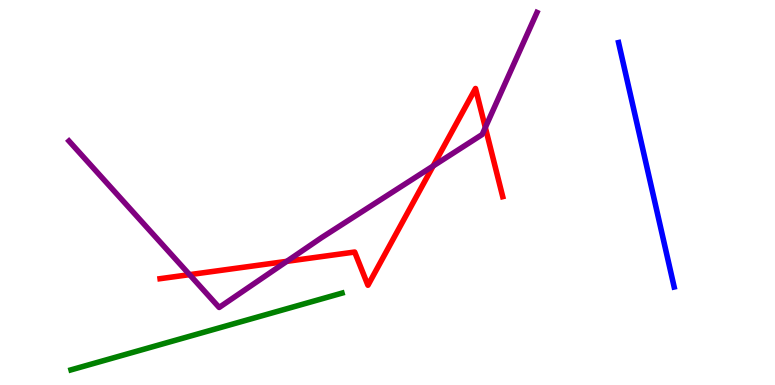[{'lines': ['blue', 'red'], 'intersections': []}, {'lines': ['green', 'red'], 'intersections': []}, {'lines': ['purple', 'red'], 'intersections': [{'x': 2.45, 'y': 2.87}, {'x': 3.7, 'y': 3.21}, {'x': 5.59, 'y': 5.69}, {'x': 6.26, 'y': 6.69}]}, {'lines': ['blue', 'green'], 'intersections': []}, {'lines': ['blue', 'purple'], 'intersections': []}, {'lines': ['green', 'purple'], 'intersections': []}]